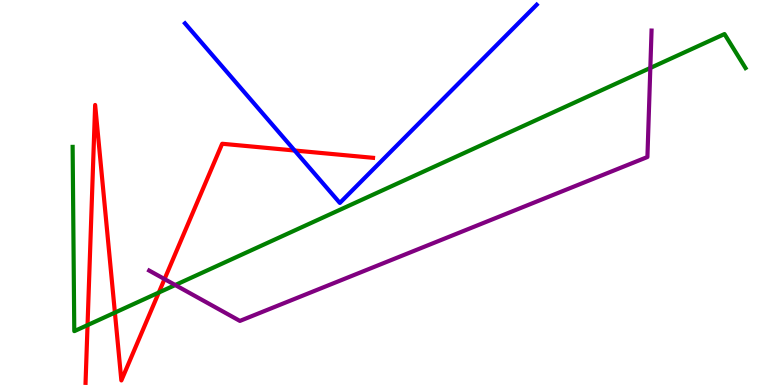[{'lines': ['blue', 'red'], 'intersections': [{'x': 3.8, 'y': 6.09}]}, {'lines': ['green', 'red'], 'intersections': [{'x': 1.13, 'y': 1.56}, {'x': 1.48, 'y': 1.88}, {'x': 2.05, 'y': 2.4}]}, {'lines': ['purple', 'red'], 'intersections': [{'x': 2.12, 'y': 2.75}]}, {'lines': ['blue', 'green'], 'intersections': []}, {'lines': ['blue', 'purple'], 'intersections': []}, {'lines': ['green', 'purple'], 'intersections': [{'x': 2.26, 'y': 2.6}, {'x': 8.39, 'y': 8.24}]}]